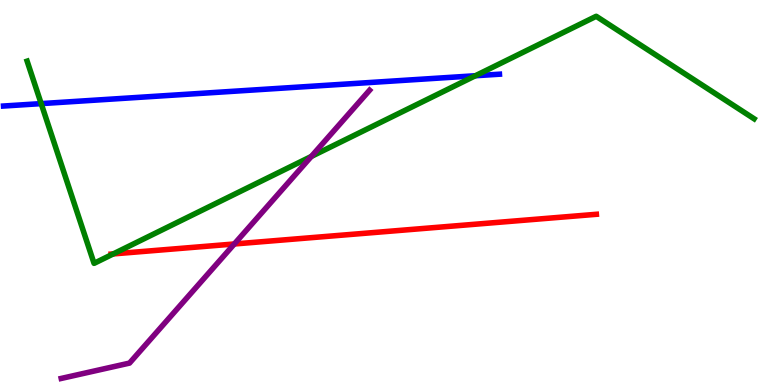[{'lines': ['blue', 'red'], 'intersections': []}, {'lines': ['green', 'red'], 'intersections': [{'x': 1.46, 'y': 3.41}]}, {'lines': ['purple', 'red'], 'intersections': [{'x': 3.02, 'y': 3.66}]}, {'lines': ['blue', 'green'], 'intersections': [{'x': 0.531, 'y': 7.31}, {'x': 6.13, 'y': 8.03}]}, {'lines': ['blue', 'purple'], 'intersections': []}, {'lines': ['green', 'purple'], 'intersections': [{'x': 4.02, 'y': 5.94}]}]